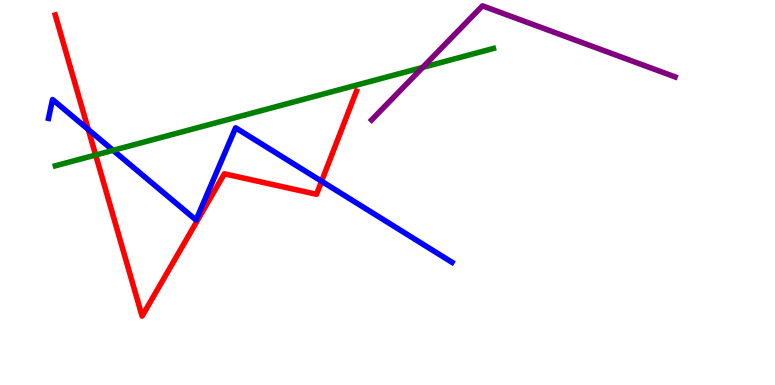[{'lines': ['blue', 'red'], 'intersections': [{'x': 1.14, 'y': 6.64}, {'x': 4.15, 'y': 5.29}]}, {'lines': ['green', 'red'], 'intersections': [{'x': 1.23, 'y': 5.97}]}, {'lines': ['purple', 'red'], 'intersections': []}, {'lines': ['blue', 'green'], 'intersections': [{'x': 1.46, 'y': 6.09}]}, {'lines': ['blue', 'purple'], 'intersections': []}, {'lines': ['green', 'purple'], 'intersections': [{'x': 5.45, 'y': 8.25}]}]